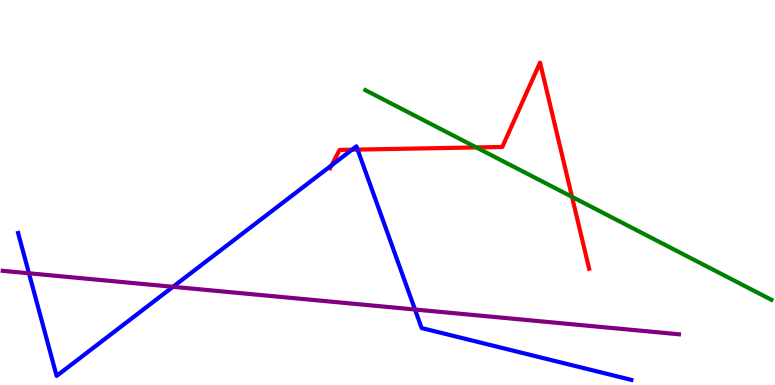[{'lines': ['blue', 'red'], 'intersections': [{'x': 4.28, 'y': 5.7}, {'x': 4.54, 'y': 6.11}, {'x': 4.61, 'y': 6.11}]}, {'lines': ['green', 'red'], 'intersections': [{'x': 6.15, 'y': 6.17}, {'x': 7.38, 'y': 4.89}]}, {'lines': ['purple', 'red'], 'intersections': []}, {'lines': ['blue', 'green'], 'intersections': []}, {'lines': ['blue', 'purple'], 'intersections': [{'x': 0.374, 'y': 2.9}, {'x': 2.23, 'y': 2.55}, {'x': 5.35, 'y': 1.96}]}, {'lines': ['green', 'purple'], 'intersections': []}]